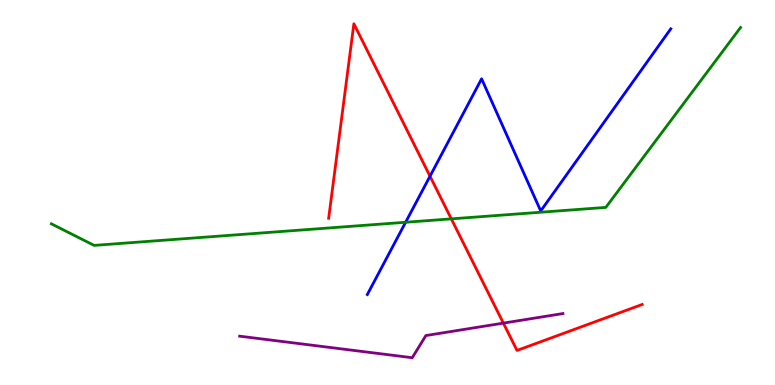[{'lines': ['blue', 'red'], 'intersections': [{'x': 5.55, 'y': 5.42}]}, {'lines': ['green', 'red'], 'intersections': [{'x': 5.82, 'y': 4.32}]}, {'lines': ['purple', 'red'], 'intersections': [{'x': 6.5, 'y': 1.61}]}, {'lines': ['blue', 'green'], 'intersections': [{'x': 5.23, 'y': 4.23}]}, {'lines': ['blue', 'purple'], 'intersections': []}, {'lines': ['green', 'purple'], 'intersections': []}]